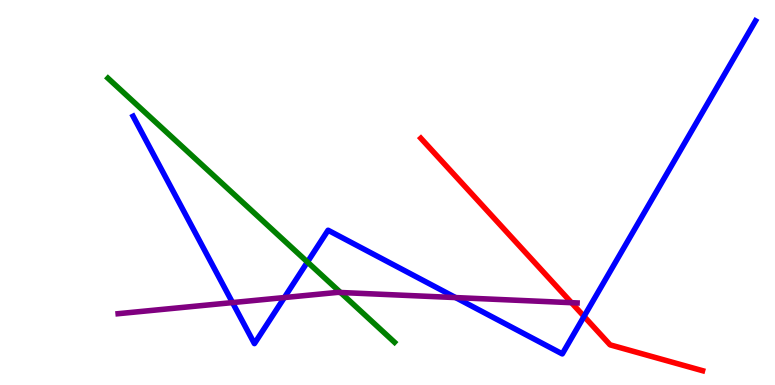[{'lines': ['blue', 'red'], 'intersections': [{'x': 7.54, 'y': 1.78}]}, {'lines': ['green', 'red'], 'intersections': []}, {'lines': ['purple', 'red'], 'intersections': [{'x': 7.37, 'y': 2.14}]}, {'lines': ['blue', 'green'], 'intersections': [{'x': 3.97, 'y': 3.19}]}, {'lines': ['blue', 'purple'], 'intersections': [{'x': 3.0, 'y': 2.14}, {'x': 3.67, 'y': 2.27}, {'x': 5.88, 'y': 2.27}]}, {'lines': ['green', 'purple'], 'intersections': [{'x': 4.39, 'y': 2.4}]}]